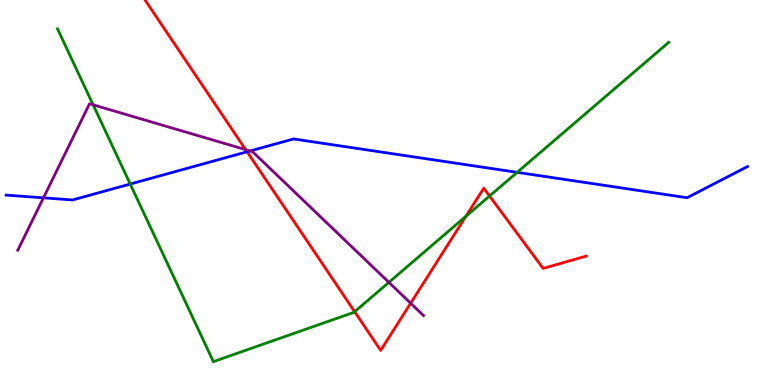[{'lines': ['blue', 'red'], 'intersections': [{'x': 3.19, 'y': 6.06}]}, {'lines': ['green', 'red'], 'intersections': [{'x': 4.58, 'y': 1.9}, {'x': 6.01, 'y': 4.38}, {'x': 6.32, 'y': 4.91}]}, {'lines': ['purple', 'red'], 'intersections': [{'x': 3.17, 'y': 6.11}, {'x': 5.3, 'y': 2.12}]}, {'lines': ['blue', 'green'], 'intersections': [{'x': 1.68, 'y': 5.22}, {'x': 6.67, 'y': 5.52}]}, {'lines': ['blue', 'purple'], 'intersections': [{'x': 0.561, 'y': 4.86}, {'x': 3.23, 'y': 6.08}]}, {'lines': ['green', 'purple'], 'intersections': [{'x': 1.2, 'y': 7.28}, {'x': 5.02, 'y': 2.67}]}]